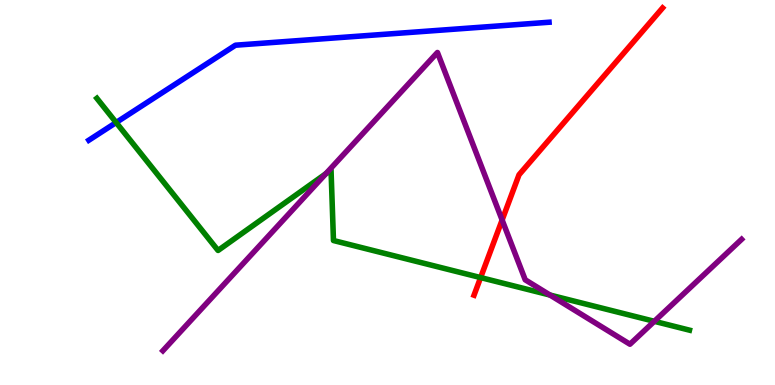[{'lines': ['blue', 'red'], 'intersections': []}, {'lines': ['green', 'red'], 'intersections': [{'x': 6.2, 'y': 2.79}]}, {'lines': ['purple', 'red'], 'intersections': [{'x': 6.48, 'y': 4.29}]}, {'lines': ['blue', 'green'], 'intersections': [{'x': 1.5, 'y': 6.82}]}, {'lines': ['blue', 'purple'], 'intersections': []}, {'lines': ['green', 'purple'], 'intersections': [{'x': 4.2, 'y': 5.49}, {'x': 7.1, 'y': 2.34}, {'x': 8.44, 'y': 1.65}]}]